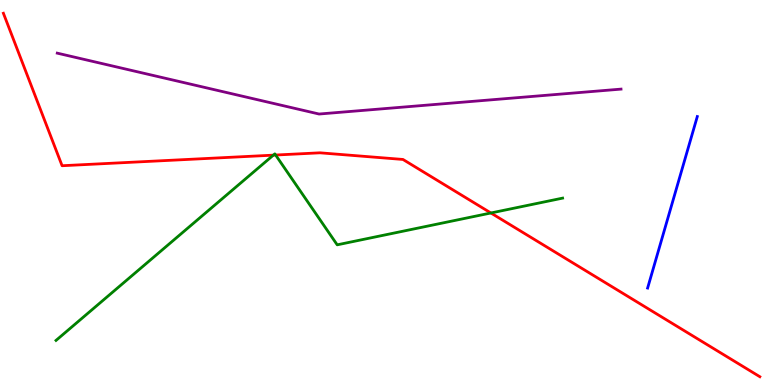[{'lines': ['blue', 'red'], 'intersections': []}, {'lines': ['green', 'red'], 'intersections': [{'x': 3.53, 'y': 5.97}, {'x': 3.56, 'y': 5.97}, {'x': 6.33, 'y': 4.47}]}, {'lines': ['purple', 'red'], 'intersections': []}, {'lines': ['blue', 'green'], 'intersections': []}, {'lines': ['blue', 'purple'], 'intersections': []}, {'lines': ['green', 'purple'], 'intersections': []}]